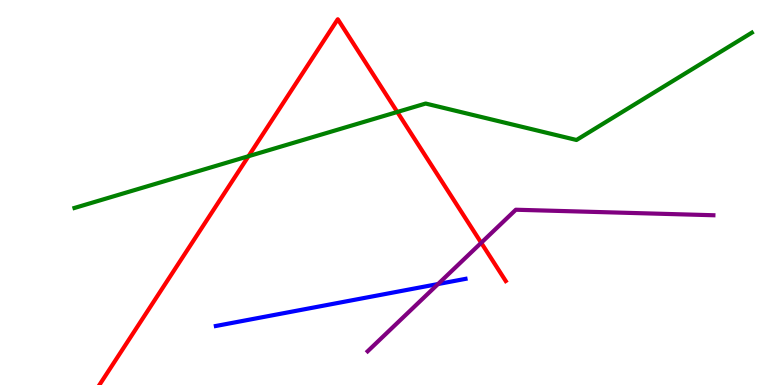[{'lines': ['blue', 'red'], 'intersections': []}, {'lines': ['green', 'red'], 'intersections': [{'x': 3.21, 'y': 5.94}, {'x': 5.13, 'y': 7.09}]}, {'lines': ['purple', 'red'], 'intersections': [{'x': 6.21, 'y': 3.69}]}, {'lines': ['blue', 'green'], 'intersections': []}, {'lines': ['blue', 'purple'], 'intersections': [{'x': 5.65, 'y': 2.62}]}, {'lines': ['green', 'purple'], 'intersections': []}]